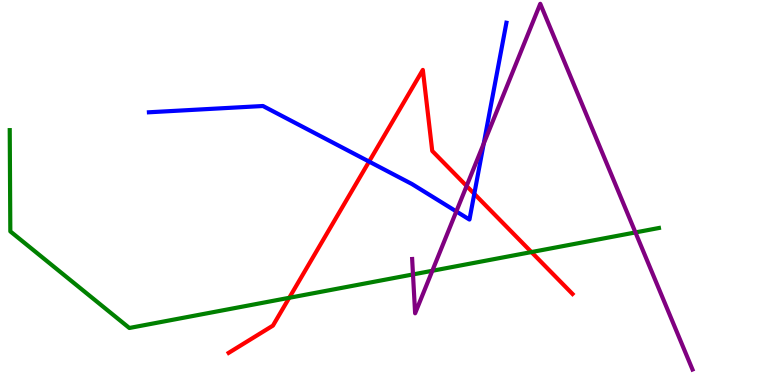[{'lines': ['blue', 'red'], 'intersections': [{'x': 4.76, 'y': 5.8}, {'x': 6.12, 'y': 4.97}]}, {'lines': ['green', 'red'], 'intersections': [{'x': 3.73, 'y': 2.27}, {'x': 6.86, 'y': 3.45}]}, {'lines': ['purple', 'red'], 'intersections': [{'x': 6.02, 'y': 5.17}]}, {'lines': ['blue', 'green'], 'intersections': []}, {'lines': ['blue', 'purple'], 'intersections': [{'x': 5.89, 'y': 4.51}, {'x': 6.24, 'y': 6.27}]}, {'lines': ['green', 'purple'], 'intersections': [{'x': 5.33, 'y': 2.87}, {'x': 5.58, 'y': 2.97}, {'x': 8.2, 'y': 3.96}]}]